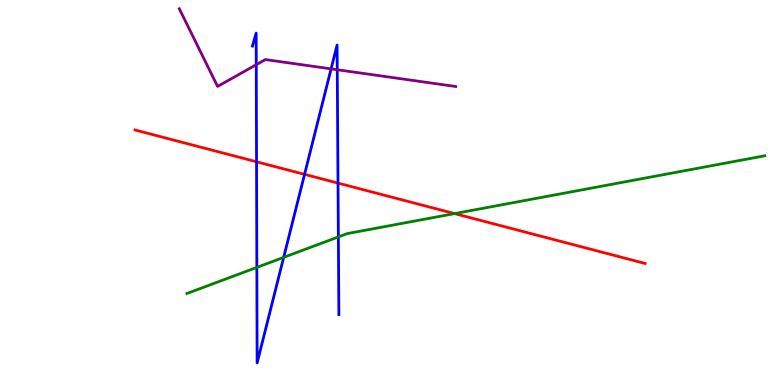[{'lines': ['blue', 'red'], 'intersections': [{'x': 3.31, 'y': 5.8}, {'x': 3.93, 'y': 5.47}, {'x': 4.36, 'y': 5.24}]}, {'lines': ['green', 'red'], 'intersections': [{'x': 5.87, 'y': 4.45}]}, {'lines': ['purple', 'red'], 'intersections': []}, {'lines': ['blue', 'green'], 'intersections': [{'x': 3.31, 'y': 3.05}, {'x': 3.66, 'y': 3.32}, {'x': 4.37, 'y': 3.85}]}, {'lines': ['blue', 'purple'], 'intersections': [{'x': 3.31, 'y': 8.32}, {'x': 4.27, 'y': 8.21}, {'x': 4.35, 'y': 8.19}]}, {'lines': ['green', 'purple'], 'intersections': []}]